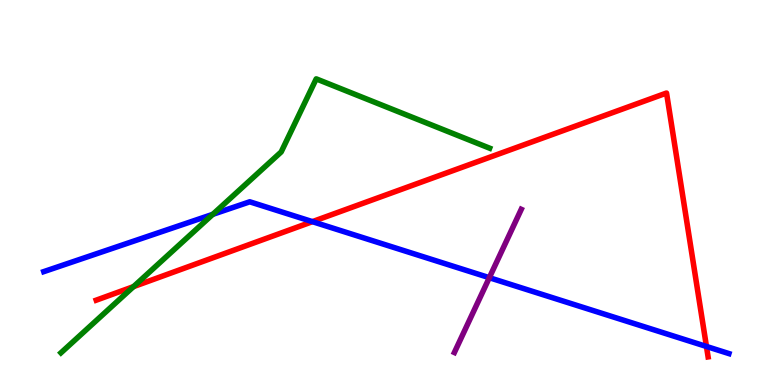[{'lines': ['blue', 'red'], 'intersections': [{'x': 4.03, 'y': 4.24}, {'x': 9.12, 'y': 1.0}]}, {'lines': ['green', 'red'], 'intersections': [{'x': 1.72, 'y': 2.55}]}, {'lines': ['purple', 'red'], 'intersections': []}, {'lines': ['blue', 'green'], 'intersections': [{'x': 2.75, 'y': 4.43}]}, {'lines': ['blue', 'purple'], 'intersections': [{'x': 6.31, 'y': 2.79}]}, {'lines': ['green', 'purple'], 'intersections': []}]